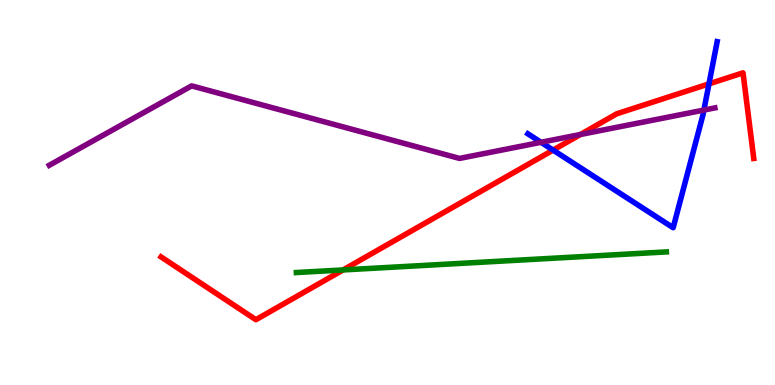[{'lines': ['blue', 'red'], 'intersections': [{'x': 7.14, 'y': 6.1}, {'x': 9.15, 'y': 7.82}]}, {'lines': ['green', 'red'], 'intersections': [{'x': 4.43, 'y': 2.99}]}, {'lines': ['purple', 'red'], 'intersections': [{'x': 7.49, 'y': 6.51}]}, {'lines': ['blue', 'green'], 'intersections': []}, {'lines': ['blue', 'purple'], 'intersections': [{'x': 6.98, 'y': 6.3}, {'x': 9.08, 'y': 7.14}]}, {'lines': ['green', 'purple'], 'intersections': []}]